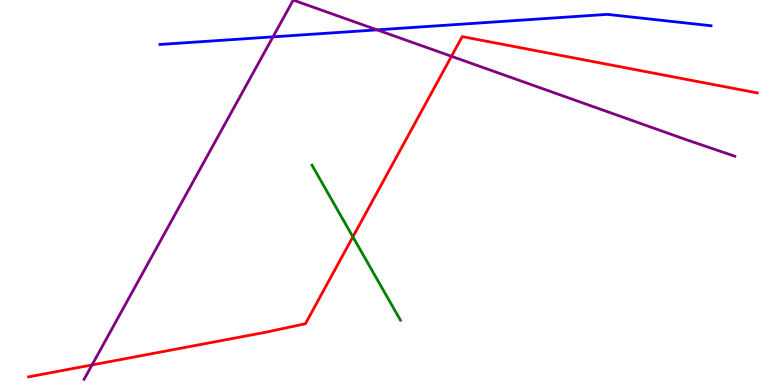[{'lines': ['blue', 'red'], 'intersections': []}, {'lines': ['green', 'red'], 'intersections': [{'x': 4.55, 'y': 3.85}]}, {'lines': ['purple', 'red'], 'intersections': [{'x': 1.19, 'y': 0.521}, {'x': 5.83, 'y': 8.54}]}, {'lines': ['blue', 'green'], 'intersections': []}, {'lines': ['blue', 'purple'], 'intersections': [{'x': 3.52, 'y': 9.04}, {'x': 4.87, 'y': 9.22}]}, {'lines': ['green', 'purple'], 'intersections': []}]